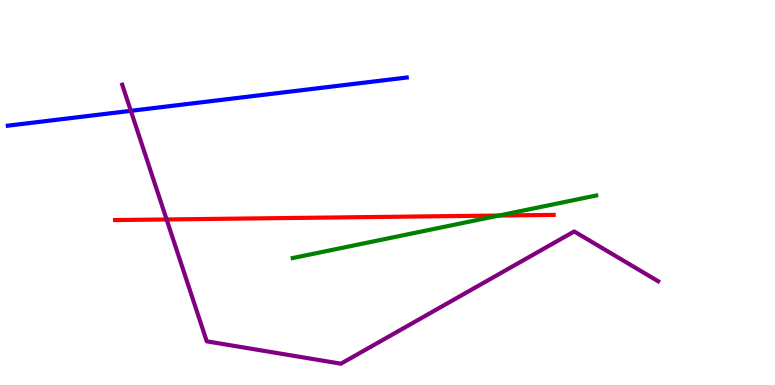[{'lines': ['blue', 'red'], 'intersections': []}, {'lines': ['green', 'red'], 'intersections': [{'x': 6.44, 'y': 4.4}]}, {'lines': ['purple', 'red'], 'intersections': [{'x': 2.15, 'y': 4.3}]}, {'lines': ['blue', 'green'], 'intersections': []}, {'lines': ['blue', 'purple'], 'intersections': [{'x': 1.69, 'y': 7.12}]}, {'lines': ['green', 'purple'], 'intersections': []}]